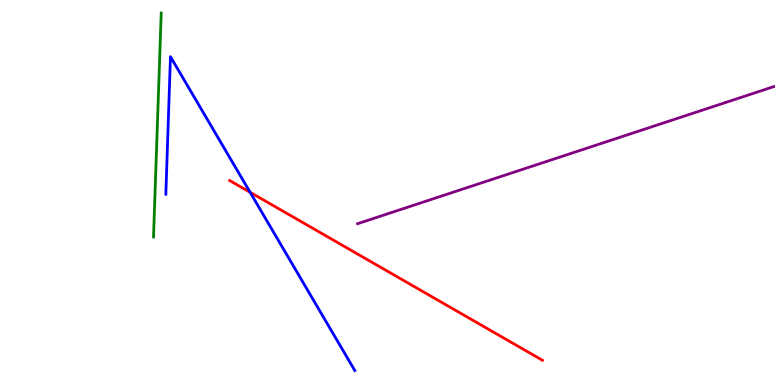[{'lines': ['blue', 'red'], 'intersections': [{'x': 3.23, 'y': 5.01}]}, {'lines': ['green', 'red'], 'intersections': []}, {'lines': ['purple', 'red'], 'intersections': []}, {'lines': ['blue', 'green'], 'intersections': []}, {'lines': ['blue', 'purple'], 'intersections': []}, {'lines': ['green', 'purple'], 'intersections': []}]